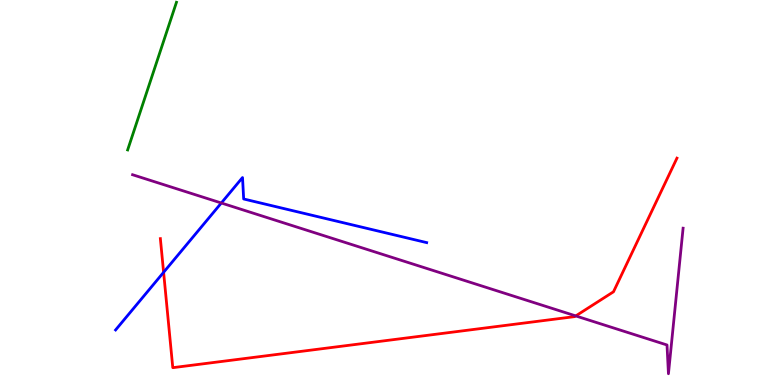[{'lines': ['blue', 'red'], 'intersections': [{'x': 2.11, 'y': 2.93}]}, {'lines': ['green', 'red'], 'intersections': []}, {'lines': ['purple', 'red'], 'intersections': [{'x': 7.43, 'y': 1.79}]}, {'lines': ['blue', 'green'], 'intersections': []}, {'lines': ['blue', 'purple'], 'intersections': [{'x': 2.86, 'y': 4.73}]}, {'lines': ['green', 'purple'], 'intersections': []}]